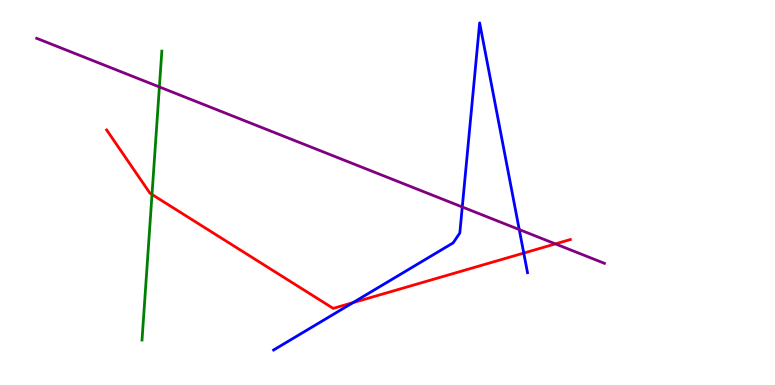[{'lines': ['blue', 'red'], 'intersections': [{'x': 4.55, 'y': 2.14}, {'x': 6.76, 'y': 3.43}]}, {'lines': ['green', 'red'], 'intersections': [{'x': 1.96, 'y': 4.95}]}, {'lines': ['purple', 'red'], 'intersections': [{'x': 7.17, 'y': 3.67}]}, {'lines': ['blue', 'green'], 'intersections': []}, {'lines': ['blue', 'purple'], 'intersections': [{'x': 5.96, 'y': 4.62}, {'x': 6.7, 'y': 4.04}]}, {'lines': ['green', 'purple'], 'intersections': [{'x': 2.06, 'y': 7.74}]}]